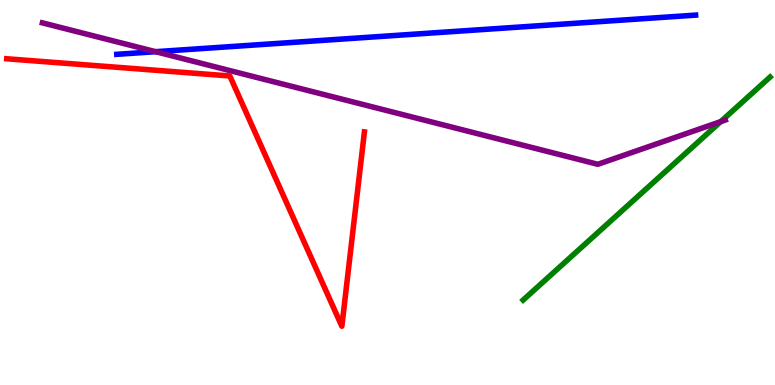[{'lines': ['blue', 'red'], 'intersections': []}, {'lines': ['green', 'red'], 'intersections': []}, {'lines': ['purple', 'red'], 'intersections': []}, {'lines': ['blue', 'green'], 'intersections': []}, {'lines': ['blue', 'purple'], 'intersections': [{'x': 2.01, 'y': 8.66}]}, {'lines': ['green', 'purple'], 'intersections': [{'x': 9.3, 'y': 6.84}]}]